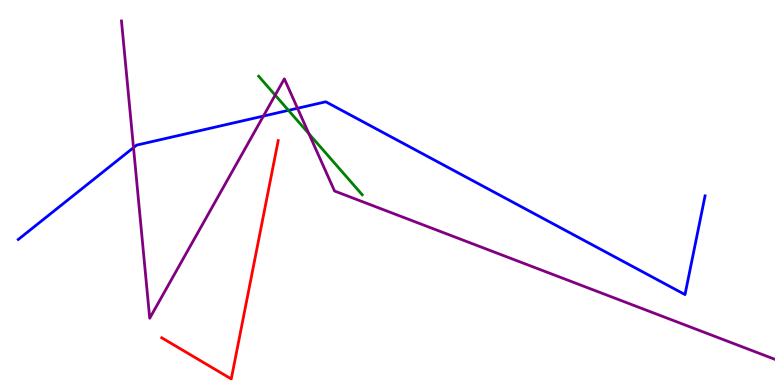[{'lines': ['blue', 'red'], 'intersections': []}, {'lines': ['green', 'red'], 'intersections': []}, {'lines': ['purple', 'red'], 'intersections': []}, {'lines': ['blue', 'green'], 'intersections': [{'x': 3.72, 'y': 7.13}]}, {'lines': ['blue', 'purple'], 'intersections': [{'x': 1.72, 'y': 6.17}, {'x': 3.4, 'y': 6.98}, {'x': 3.84, 'y': 7.19}]}, {'lines': ['green', 'purple'], 'intersections': [{'x': 3.55, 'y': 7.53}, {'x': 3.99, 'y': 6.53}]}]